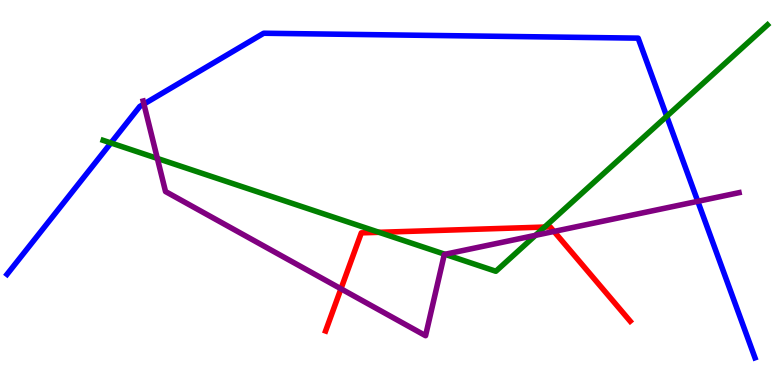[{'lines': ['blue', 'red'], 'intersections': []}, {'lines': ['green', 'red'], 'intersections': [{'x': 4.89, 'y': 3.97}, {'x': 7.03, 'y': 4.1}]}, {'lines': ['purple', 'red'], 'intersections': [{'x': 4.4, 'y': 2.5}, {'x': 7.15, 'y': 3.99}]}, {'lines': ['blue', 'green'], 'intersections': [{'x': 1.43, 'y': 6.29}, {'x': 8.6, 'y': 6.98}]}, {'lines': ['blue', 'purple'], 'intersections': [{'x': 1.86, 'y': 7.3}, {'x': 9.0, 'y': 4.77}]}, {'lines': ['green', 'purple'], 'intersections': [{'x': 2.03, 'y': 5.89}, {'x': 5.74, 'y': 3.4}, {'x': 6.91, 'y': 3.89}]}]